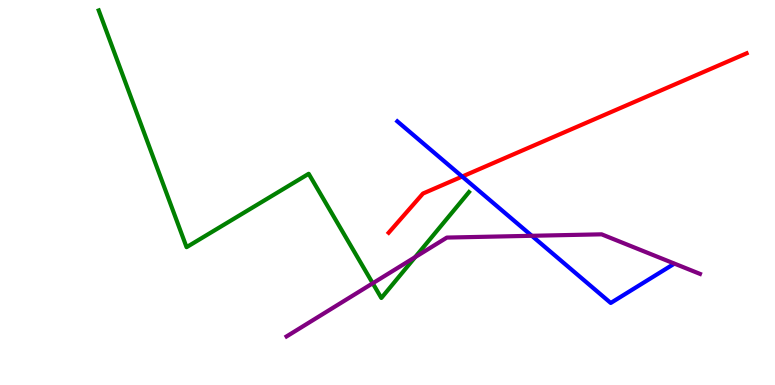[{'lines': ['blue', 'red'], 'intersections': [{'x': 5.96, 'y': 5.41}]}, {'lines': ['green', 'red'], 'intersections': []}, {'lines': ['purple', 'red'], 'intersections': []}, {'lines': ['blue', 'green'], 'intersections': []}, {'lines': ['blue', 'purple'], 'intersections': [{'x': 6.86, 'y': 3.88}]}, {'lines': ['green', 'purple'], 'intersections': [{'x': 4.81, 'y': 2.64}, {'x': 5.36, 'y': 3.32}]}]